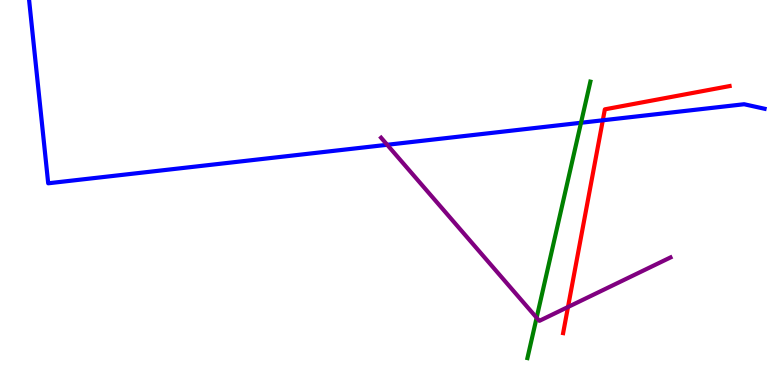[{'lines': ['blue', 'red'], 'intersections': [{'x': 7.78, 'y': 6.88}]}, {'lines': ['green', 'red'], 'intersections': []}, {'lines': ['purple', 'red'], 'intersections': [{'x': 7.33, 'y': 2.03}]}, {'lines': ['blue', 'green'], 'intersections': [{'x': 7.5, 'y': 6.81}]}, {'lines': ['blue', 'purple'], 'intersections': [{'x': 5.0, 'y': 6.24}]}, {'lines': ['green', 'purple'], 'intersections': [{'x': 6.92, 'y': 1.75}]}]